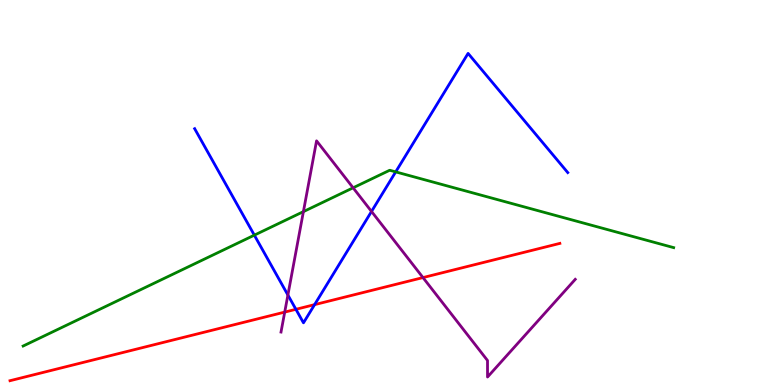[{'lines': ['blue', 'red'], 'intersections': [{'x': 3.82, 'y': 1.97}, {'x': 4.06, 'y': 2.09}]}, {'lines': ['green', 'red'], 'intersections': []}, {'lines': ['purple', 'red'], 'intersections': [{'x': 3.67, 'y': 1.89}, {'x': 5.46, 'y': 2.79}]}, {'lines': ['blue', 'green'], 'intersections': [{'x': 3.28, 'y': 3.89}, {'x': 5.11, 'y': 5.54}]}, {'lines': ['blue', 'purple'], 'intersections': [{'x': 3.71, 'y': 2.34}, {'x': 4.79, 'y': 4.51}]}, {'lines': ['green', 'purple'], 'intersections': [{'x': 3.91, 'y': 4.5}, {'x': 4.56, 'y': 5.12}]}]